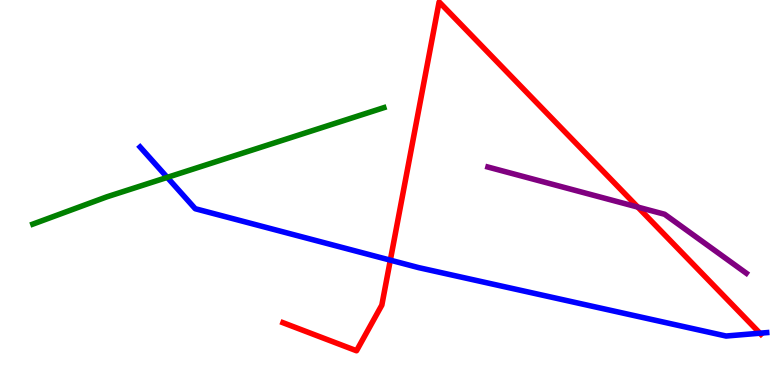[{'lines': ['blue', 'red'], 'intersections': [{'x': 5.04, 'y': 3.24}, {'x': 9.81, 'y': 1.35}]}, {'lines': ['green', 'red'], 'intersections': []}, {'lines': ['purple', 'red'], 'intersections': [{'x': 8.23, 'y': 4.62}]}, {'lines': ['blue', 'green'], 'intersections': [{'x': 2.16, 'y': 5.39}]}, {'lines': ['blue', 'purple'], 'intersections': []}, {'lines': ['green', 'purple'], 'intersections': []}]